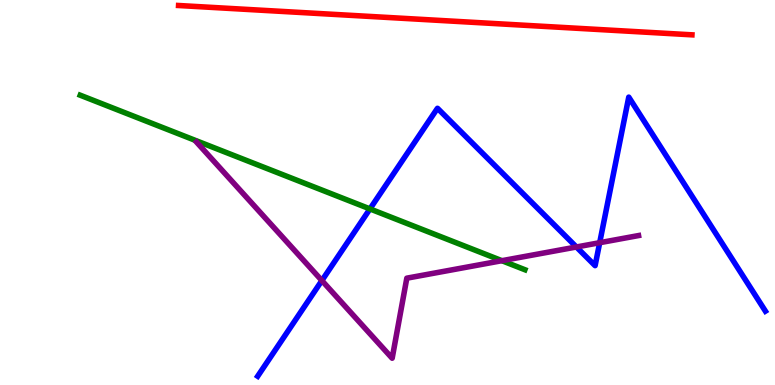[{'lines': ['blue', 'red'], 'intersections': []}, {'lines': ['green', 'red'], 'intersections': []}, {'lines': ['purple', 'red'], 'intersections': []}, {'lines': ['blue', 'green'], 'intersections': [{'x': 4.77, 'y': 4.57}]}, {'lines': ['blue', 'purple'], 'intersections': [{'x': 4.15, 'y': 2.71}, {'x': 7.44, 'y': 3.58}, {'x': 7.74, 'y': 3.7}]}, {'lines': ['green', 'purple'], 'intersections': [{'x': 6.48, 'y': 3.23}]}]